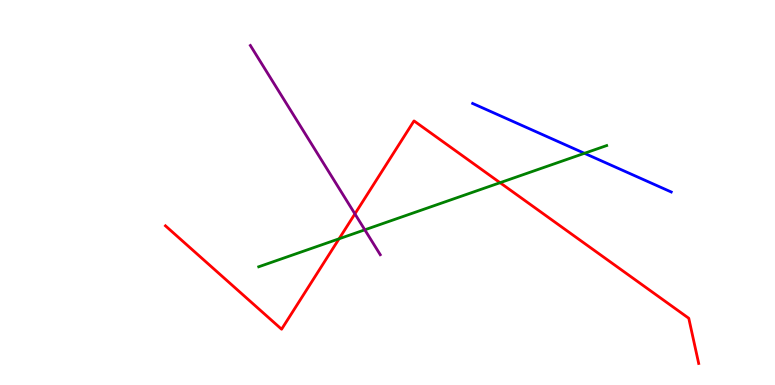[{'lines': ['blue', 'red'], 'intersections': []}, {'lines': ['green', 'red'], 'intersections': [{'x': 4.38, 'y': 3.8}, {'x': 6.45, 'y': 5.25}]}, {'lines': ['purple', 'red'], 'intersections': [{'x': 4.58, 'y': 4.44}]}, {'lines': ['blue', 'green'], 'intersections': [{'x': 7.54, 'y': 6.02}]}, {'lines': ['blue', 'purple'], 'intersections': []}, {'lines': ['green', 'purple'], 'intersections': [{'x': 4.71, 'y': 4.03}]}]